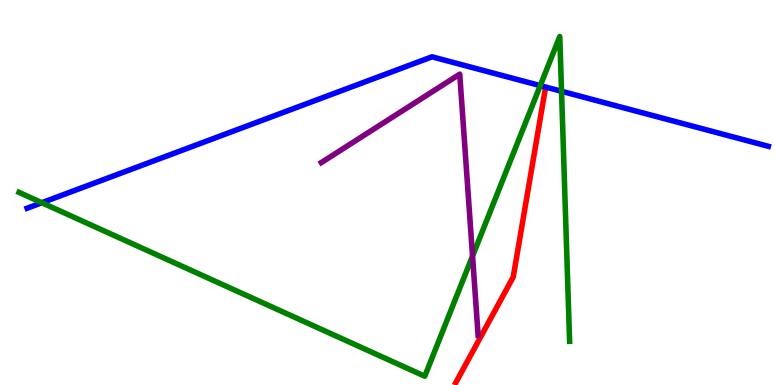[{'lines': ['blue', 'red'], 'intersections': []}, {'lines': ['green', 'red'], 'intersections': []}, {'lines': ['purple', 'red'], 'intersections': []}, {'lines': ['blue', 'green'], 'intersections': [{'x': 0.54, 'y': 4.73}, {'x': 6.97, 'y': 7.78}, {'x': 7.25, 'y': 7.63}]}, {'lines': ['blue', 'purple'], 'intersections': []}, {'lines': ['green', 'purple'], 'intersections': [{'x': 6.1, 'y': 3.35}]}]